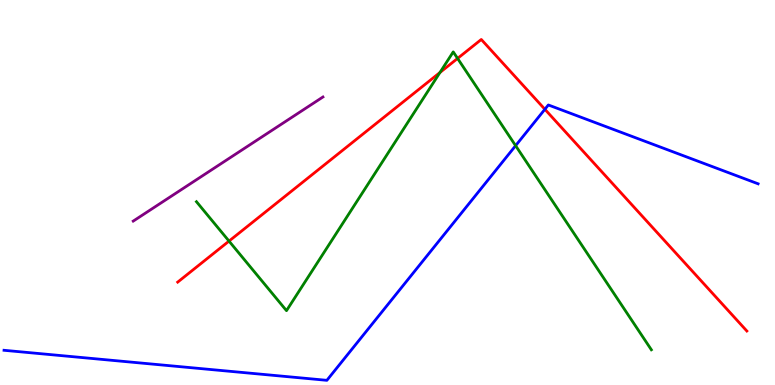[{'lines': ['blue', 'red'], 'intersections': [{'x': 7.03, 'y': 7.16}]}, {'lines': ['green', 'red'], 'intersections': [{'x': 2.96, 'y': 3.74}, {'x': 5.68, 'y': 8.12}, {'x': 5.9, 'y': 8.48}]}, {'lines': ['purple', 'red'], 'intersections': []}, {'lines': ['blue', 'green'], 'intersections': [{'x': 6.65, 'y': 6.22}]}, {'lines': ['blue', 'purple'], 'intersections': []}, {'lines': ['green', 'purple'], 'intersections': []}]